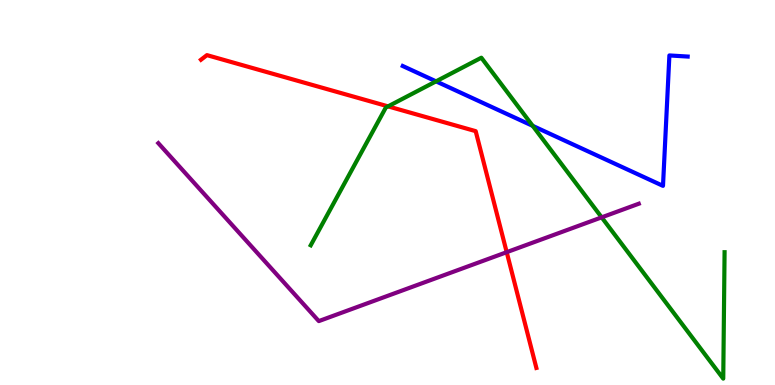[{'lines': ['blue', 'red'], 'intersections': []}, {'lines': ['green', 'red'], 'intersections': [{'x': 5.01, 'y': 7.24}]}, {'lines': ['purple', 'red'], 'intersections': [{'x': 6.54, 'y': 3.45}]}, {'lines': ['blue', 'green'], 'intersections': [{'x': 5.63, 'y': 7.89}, {'x': 6.87, 'y': 6.73}]}, {'lines': ['blue', 'purple'], 'intersections': []}, {'lines': ['green', 'purple'], 'intersections': [{'x': 7.76, 'y': 4.35}]}]